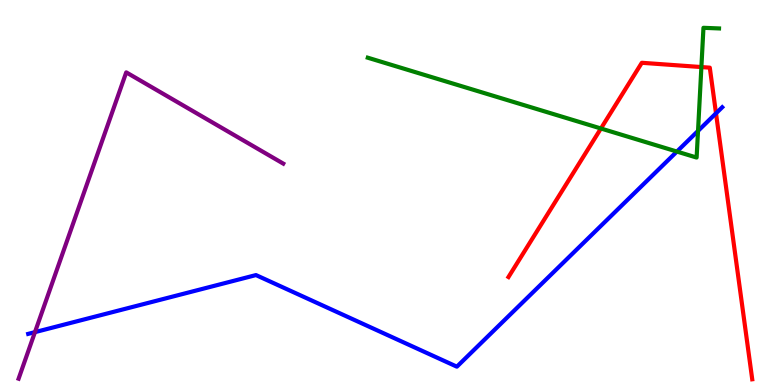[{'lines': ['blue', 'red'], 'intersections': [{'x': 9.24, 'y': 7.06}]}, {'lines': ['green', 'red'], 'intersections': [{'x': 7.75, 'y': 6.66}, {'x': 9.05, 'y': 8.26}]}, {'lines': ['purple', 'red'], 'intersections': []}, {'lines': ['blue', 'green'], 'intersections': [{'x': 8.73, 'y': 6.06}, {'x': 9.01, 'y': 6.6}]}, {'lines': ['blue', 'purple'], 'intersections': [{'x': 0.451, 'y': 1.37}]}, {'lines': ['green', 'purple'], 'intersections': []}]